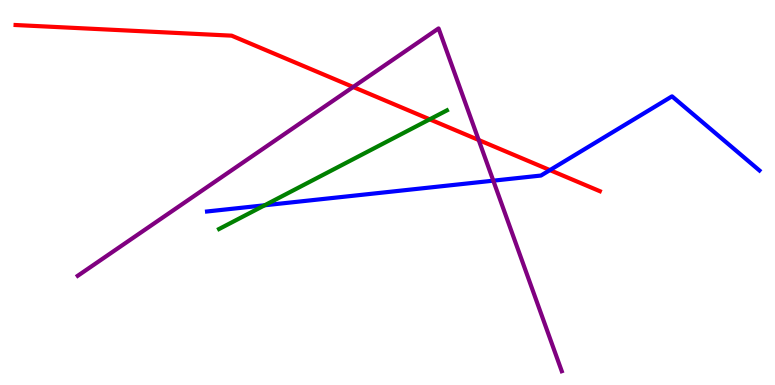[{'lines': ['blue', 'red'], 'intersections': [{'x': 7.1, 'y': 5.58}]}, {'lines': ['green', 'red'], 'intersections': [{'x': 5.54, 'y': 6.9}]}, {'lines': ['purple', 'red'], 'intersections': [{'x': 4.56, 'y': 7.74}, {'x': 6.18, 'y': 6.36}]}, {'lines': ['blue', 'green'], 'intersections': [{'x': 3.41, 'y': 4.67}]}, {'lines': ['blue', 'purple'], 'intersections': [{'x': 6.37, 'y': 5.31}]}, {'lines': ['green', 'purple'], 'intersections': []}]